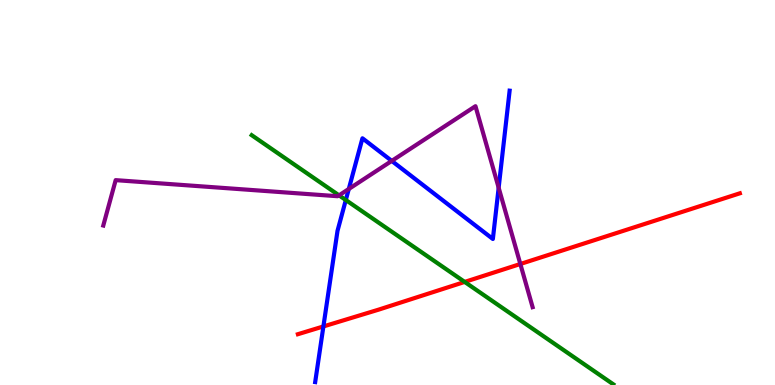[{'lines': ['blue', 'red'], 'intersections': [{'x': 4.17, 'y': 1.52}]}, {'lines': ['green', 'red'], 'intersections': [{'x': 6.0, 'y': 2.68}]}, {'lines': ['purple', 'red'], 'intersections': [{'x': 6.71, 'y': 3.14}]}, {'lines': ['blue', 'green'], 'intersections': [{'x': 4.46, 'y': 4.8}]}, {'lines': ['blue', 'purple'], 'intersections': [{'x': 4.5, 'y': 5.09}, {'x': 5.05, 'y': 5.82}, {'x': 6.43, 'y': 5.12}]}, {'lines': ['green', 'purple'], 'intersections': [{'x': 4.37, 'y': 4.93}]}]